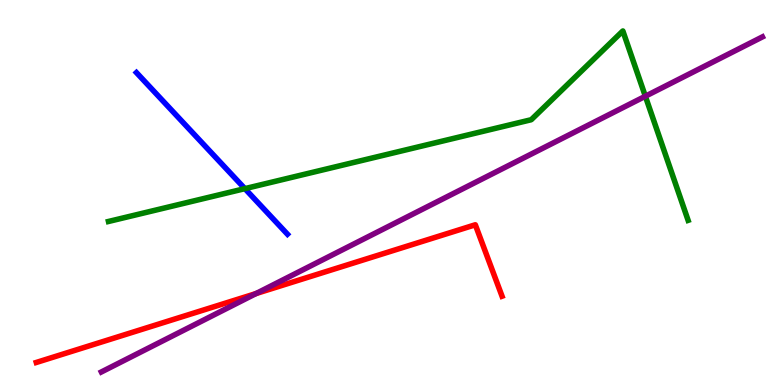[{'lines': ['blue', 'red'], 'intersections': []}, {'lines': ['green', 'red'], 'intersections': []}, {'lines': ['purple', 'red'], 'intersections': [{'x': 3.3, 'y': 2.38}]}, {'lines': ['blue', 'green'], 'intersections': [{'x': 3.16, 'y': 5.1}]}, {'lines': ['blue', 'purple'], 'intersections': []}, {'lines': ['green', 'purple'], 'intersections': [{'x': 8.33, 'y': 7.5}]}]